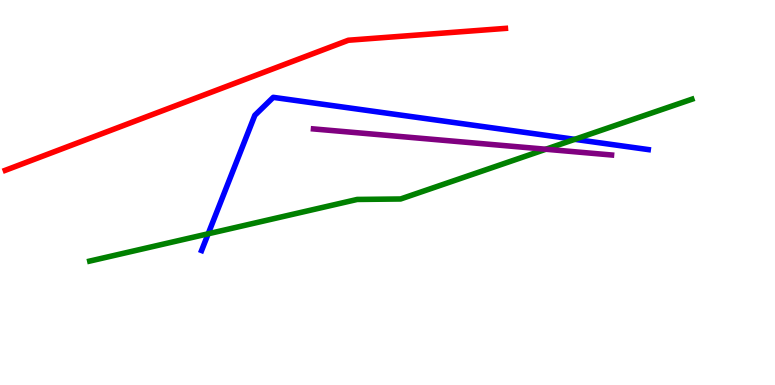[{'lines': ['blue', 'red'], 'intersections': []}, {'lines': ['green', 'red'], 'intersections': []}, {'lines': ['purple', 'red'], 'intersections': []}, {'lines': ['blue', 'green'], 'intersections': [{'x': 2.69, 'y': 3.93}, {'x': 7.42, 'y': 6.38}]}, {'lines': ['blue', 'purple'], 'intersections': []}, {'lines': ['green', 'purple'], 'intersections': [{'x': 7.04, 'y': 6.12}]}]